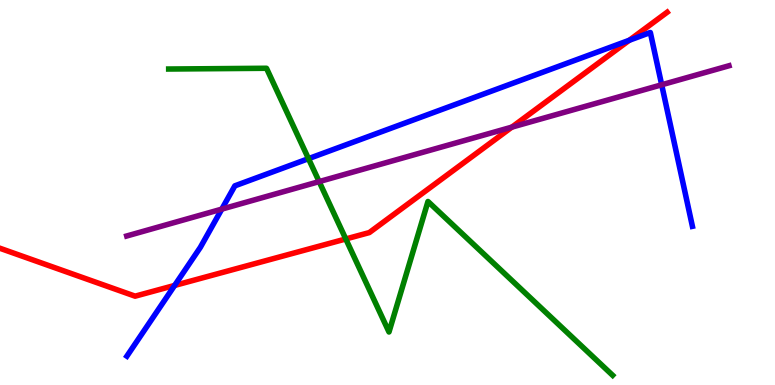[{'lines': ['blue', 'red'], 'intersections': [{'x': 2.25, 'y': 2.59}, {'x': 8.12, 'y': 8.95}]}, {'lines': ['green', 'red'], 'intersections': [{'x': 4.46, 'y': 3.79}]}, {'lines': ['purple', 'red'], 'intersections': [{'x': 6.6, 'y': 6.7}]}, {'lines': ['blue', 'green'], 'intersections': [{'x': 3.98, 'y': 5.88}]}, {'lines': ['blue', 'purple'], 'intersections': [{'x': 2.86, 'y': 4.57}, {'x': 8.54, 'y': 7.8}]}, {'lines': ['green', 'purple'], 'intersections': [{'x': 4.12, 'y': 5.28}]}]